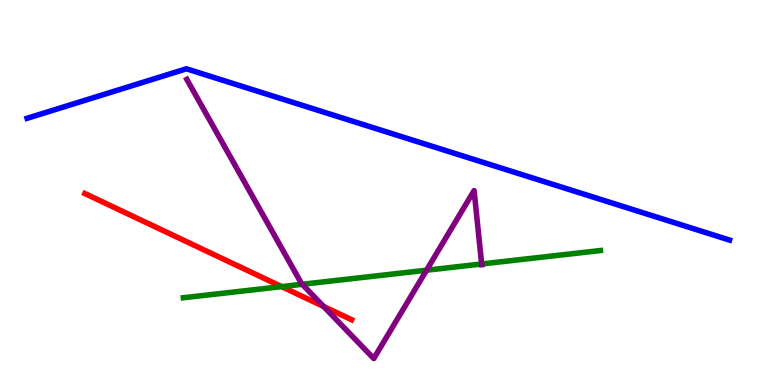[{'lines': ['blue', 'red'], 'intersections': []}, {'lines': ['green', 'red'], 'intersections': [{'x': 3.63, 'y': 2.56}]}, {'lines': ['purple', 'red'], 'intersections': [{'x': 4.18, 'y': 2.04}]}, {'lines': ['blue', 'green'], 'intersections': []}, {'lines': ['blue', 'purple'], 'intersections': []}, {'lines': ['green', 'purple'], 'intersections': [{'x': 3.9, 'y': 2.62}, {'x': 5.5, 'y': 2.98}, {'x': 6.21, 'y': 3.14}]}]